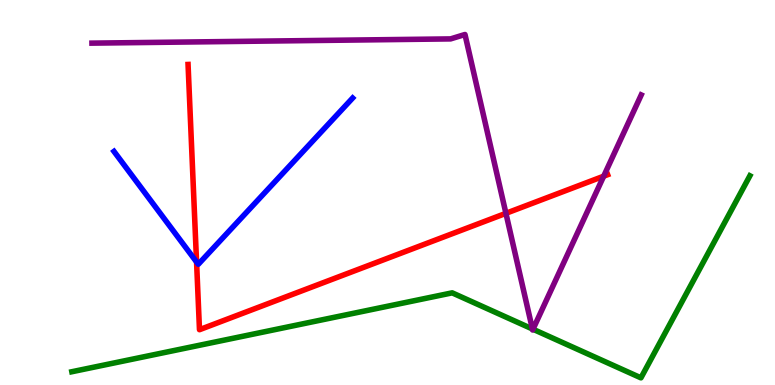[{'lines': ['blue', 'red'], 'intersections': [{'x': 2.54, 'y': 3.2}]}, {'lines': ['green', 'red'], 'intersections': []}, {'lines': ['purple', 'red'], 'intersections': [{'x': 6.53, 'y': 4.46}, {'x': 7.79, 'y': 5.42}]}, {'lines': ['blue', 'green'], 'intersections': []}, {'lines': ['blue', 'purple'], 'intersections': []}, {'lines': ['green', 'purple'], 'intersections': [{'x': 6.87, 'y': 1.46}, {'x': 6.88, 'y': 1.45}]}]